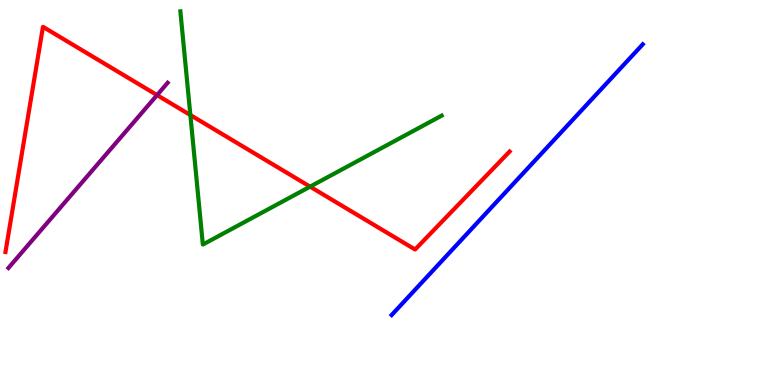[{'lines': ['blue', 'red'], 'intersections': []}, {'lines': ['green', 'red'], 'intersections': [{'x': 2.46, 'y': 7.01}, {'x': 4.0, 'y': 5.15}]}, {'lines': ['purple', 'red'], 'intersections': [{'x': 2.03, 'y': 7.53}]}, {'lines': ['blue', 'green'], 'intersections': []}, {'lines': ['blue', 'purple'], 'intersections': []}, {'lines': ['green', 'purple'], 'intersections': []}]